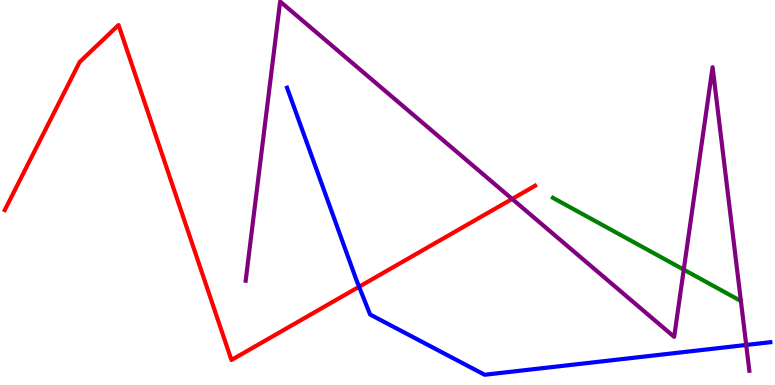[{'lines': ['blue', 'red'], 'intersections': [{'x': 4.63, 'y': 2.55}]}, {'lines': ['green', 'red'], 'intersections': []}, {'lines': ['purple', 'red'], 'intersections': [{'x': 6.61, 'y': 4.83}]}, {'lines': ['blue', 'green'], 'intersections': []}, {'lines': ['blue', 'purple'], 'intersections': [{'x': 9.63, 'y': 1.04}]}, {'lines': ['green', 'purple'], 'intersections': [{'x': 8.82, 'y': 3.0}]}]